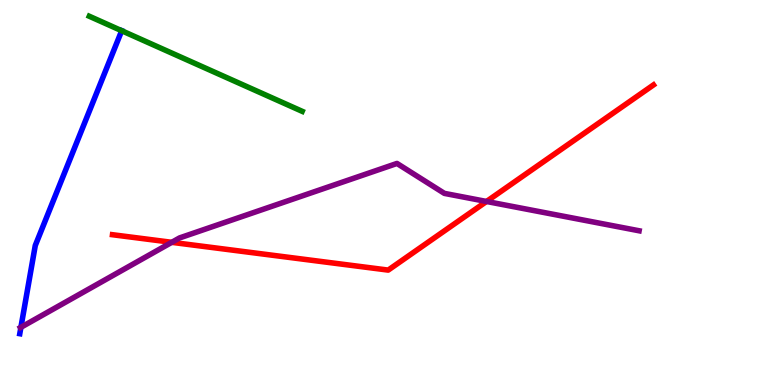[{'lines': ['blue', 'red'], 'intersections': []}, {'lines': ['green', 'red'], 'intersections': []}, {'lines': ['purple', 'red'], 'intersections': [{'x': 2.22, 'y': 3.71}, {'x': 6.28, 'y': 4.77}]}, {'lines': ['blue', 'green'], 'intersections': [{'x': 1.57, 'y': 9.2}]}, {'lines': ['blue', 'purple'], 'intersections': [{'x': 0.27, 'y': 1.5}]}, {'lines': ['green', 'purple'], 'intersections': []}]